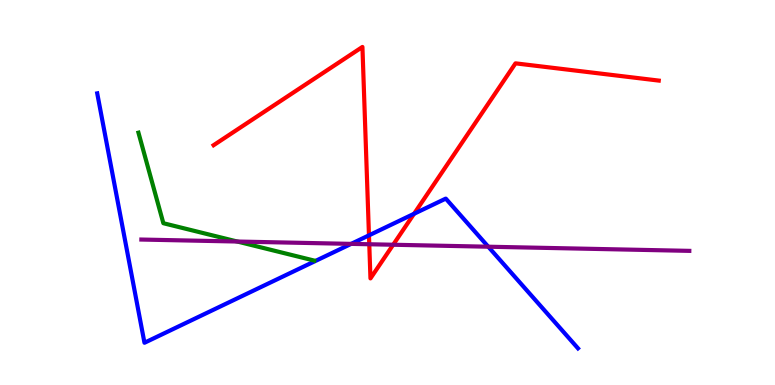[{'lines': ['blue', 'red'], 'intersections': [{'x': 4.76, 'y': 3.89}, {'x': 5.34, 'y': 4.45}]}, {'lines': ['green', 'red'], 'intersections': []}, {'lines': ['purple', 'red'], 'intersections': [{'x': 4.76, 'y': 3.66}, {'x': 5.07, 'y': 3.64}]}, {'lines': ['blue', 'green'], 'intersections': []}, {'lines': ['blue', 'purple'], 'intersections': [{'x': 4.53, 'y': 3.67}, {'x': 6.3, 'y': 3.59}]}, {'lines': ['green', 'purple'], 'intersections': [{'x': 3.06, 'y': 3.73}]}]